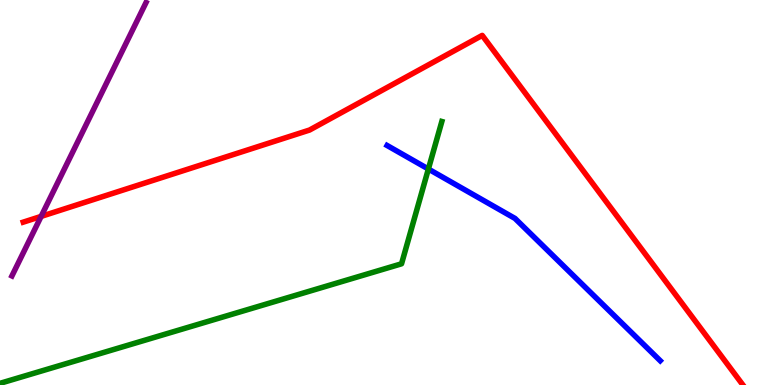[{'lines': ['blue', 'red'], 'intersections': []}, {'lines': ['green', 'red'], 'intersections': []}, {'lines': ['purple', 'red'], 'intersections': [{'x': 0.531, 'y': 4.38}]}, {'lines': ['blue', 'green'], 'intersections': [{'x': 5.53, 'y': 5.61}]}, {'lines': ['blue', 'purple'], 'intersections': []}, {'lines': ['green', 'purple'], 'intersections': []}]